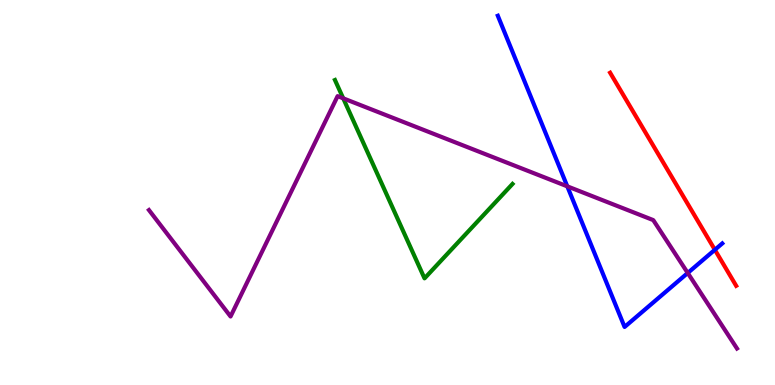[{'lines': ['blue', 'red'], 'intersections': [{'x': 9.22, 'y': 3.51}]}, {'lines': ['green', 'red'], 'intersections': []}, {'lines': ['purple', 'red'], 'intersections': []}, {'lines': ['blue', 'green'], 'intersections': []}, {'lines': ['blue', 'purple'], 'intersections': [{'x': 7.32, 'y': 5.16}, {'x': 8.87, 'y': 2.91}]}, {'lines': ['green', 'purple'], 'intersections': [{'x': 4.43, 'y': 7.45}]}]